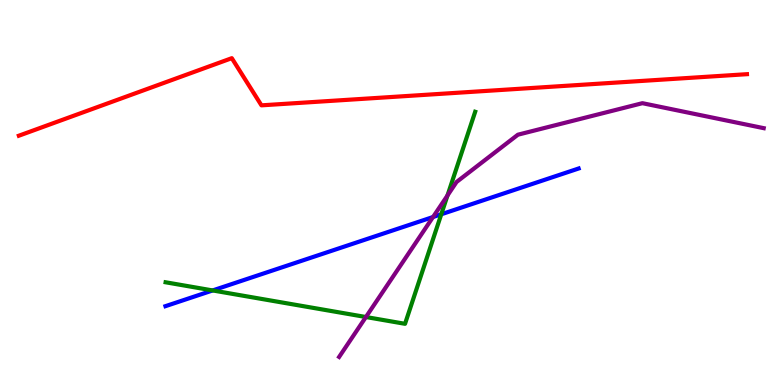[{'lines': ['blue', 'red'], 'intersections': []}, {'lines': ['green', 'red'], 'intersections': []}, {'lines': ['purple', 'red'], 'intersections': []}, {'lines': ['blue', 'green'], 'intersections': [{'x': 2.74, 'y': 2.46}, {'x': 5.69, 'y': 4.43}]}, {'lines': ['blue', 'purple'], 'intersections': [{'x': 5.59, 'y': 4.36}]}, {'lines': ['green', 'purple'], 'intersections': [{'x': 4.72, 'y': 1.77}, {'x': 5.77, 'y': 4.92}]}]